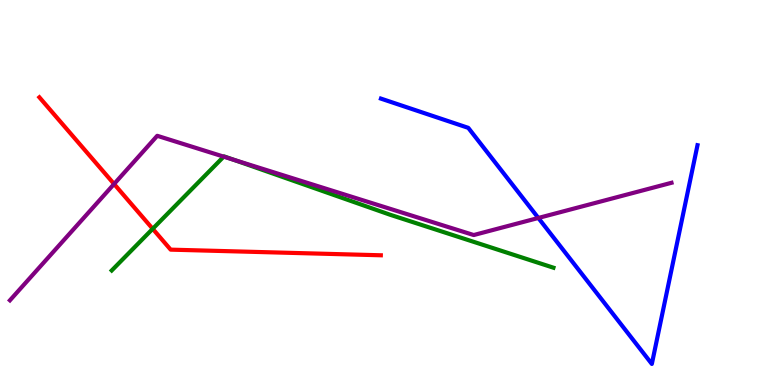[{'lines': ['blue', 'red'], 'intersections': []}, {'lines': ['green', 'red'], 'intersections': [{'x': 1.97, 'y': 4.06}]}, {'lines': ['purple', 'red'], 'intersections': [{'x': 1.47, 'y': 5.22}]}, {'lines': ['blue', 'green'], 'intersections': []}, {'lines': ['blue', 'purple'], 'intersections': [{'x': 6.95, 'y': 4.34}]}, {'lines': ['green', 'purple'], 'intersections': [{'x': 2.89, 'y': 5.93}, {'x': 3.01, 'y': 5.85}]}]